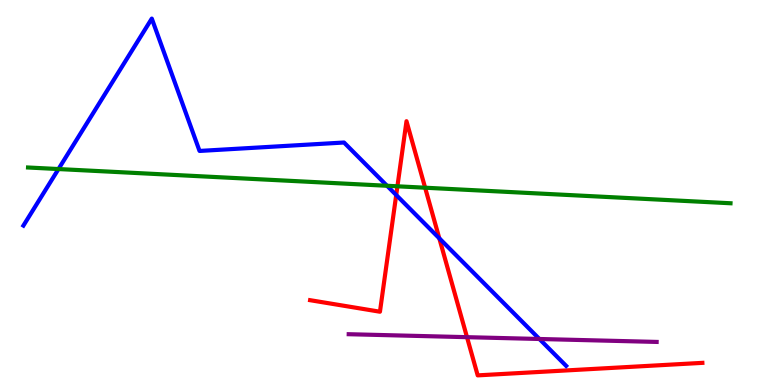[{'lines': ['blue', 'red'], 'intersections': [{'x': 5.11, 'y': 4.94}, {'x': 5.67, 'y': 3.81}]}, {'lines': ['green', 'red'], 'intersections': [{'x': 5.13, 'y': 5.16}, {'x': 5.49, 'y': 5.12}]}, {'lines': ['purple', 'red'], 'intersections': [{'x': 6.03, 'y': 1.24}]}, {'lines': ['blue', 'green'], 'intersections': [{'x': 0.755, 'y': 5.61}, {'x': 4.99, 'y': 5.17}]}, {'lines': ['blue', 'purple'], 'intersections': [{'x': 6.96, 'y': 1.2}]}, {'lines': ['green', 'purple'], 'intersections': []}]